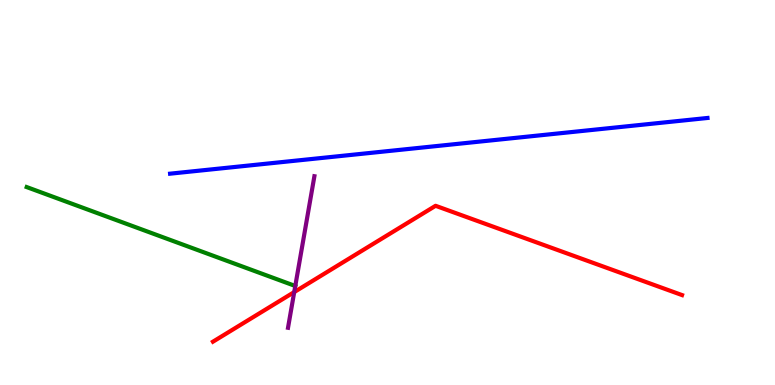[{'lines': ['blue', 'red'], 'intersections': []}, {'lines': ['green', 'red'], 'intersections': []}, {'lines': ['purple', 'red'], 'intersections': [{'x': 3.8, 'y': 2.41}]}, {'lines': ['blue', 'green'], 'intersections': []}, {'lines': ['blue', 'purple'], 'intersections': []}, {'lines': ['green', 'purple'], 'intersections': []}]